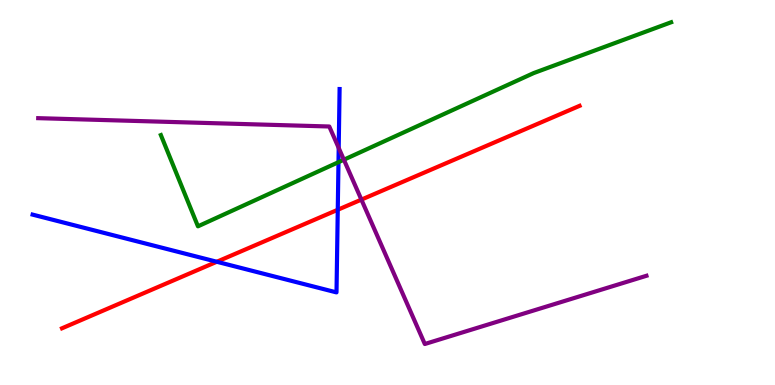[{'lines': ['blue', 'red'], 'intersections': [{'x': 2.8, 'y': 3.2}, {'x': 4.36, 'y': 4.55}]}, {'lines': ['green', 'red'], 'intersections': []}, {'lines': ['purple', 'red'], 'intersections': [{'x': 4.66, 'y': 4.82}]}, {'lines': ['blue', 'green'], 'intersections': [{'x': 4.37, 'y': 5.79}]}, {'lines': ['blue', 'purple'], 'intersections': [{'x': 4.37, 'y': 6.16}]}, {'lines': ['green', 'purple'], 'intersections': [{'x': 4.44, 'y': 5.85}]}]